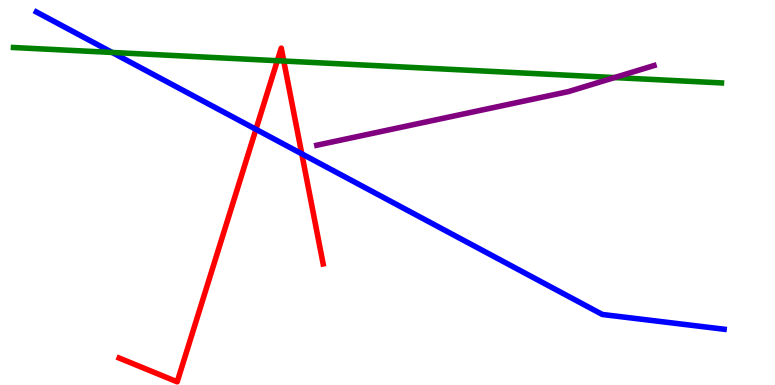[{'lines': ['blue', 'red'], 'intersections': [{'x': 3.3, 'y': 6.64}, {'x': 3.89, 'y': 6.0}]}, {'lines': ['green', 'red'], 'intersections': [{'x': 3.58, 'y': 8.42}, {'x': 3.66, 'y': 8.41}]}, {'lines': ['purple', 'red'], 'intersections': []}, {'lines': ['blue', 'green'], 'intersections': [{'x': 1.45, 'y': 8.64}]}, {'lines': ['blue', 'purple'], 'intersections': []}, {'lines': ['green', 'purple'], 'intersections': [{'x': 7.93, 'y': 7.99}]}]